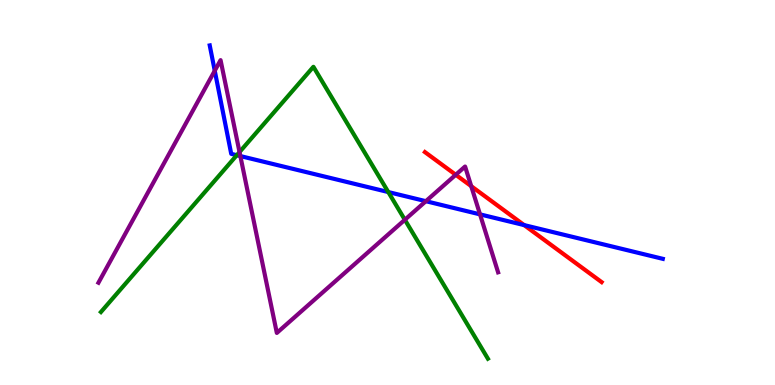[{'lines': ['blue', 'red'], 'intersections': [{'x': 6.76, 'y': 4.15}]}, {'lines': ['green', 'red'], 'intersections': []}, {'lines': ['purple', 'red'], 'intersections': [{'x': 5.88, 'y': 5.46}, {'x': 6.08, 'y': 5.16}]}, {'lines': ['blue', 'green'], 'intersections': [{'x': 3.06, 'y': 5.97}, {'x': 5.01, 'y': 5.01}]}, {'lines': ['blue', 'purple'], 'intersections': [{'x': 2.77, 'y': 8.16}, {'x': 3.1, 'y': 5.95}, {'x': 5.49, 'y': 4.77}, {'x': 6.19, 'y': 4.43}]}, {'lines': ['green', 'purple'], 'intersections': [{'x': 3.09, 'y': 6.05}, {'x': 5.22, 'y': 4.29}]}]